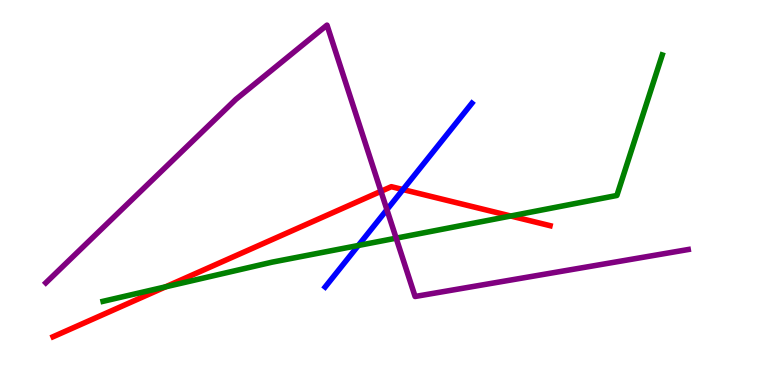[{'lines': ['blue', 'red'], 'intersections': [{'x': 5.2, 'y': 5.08}]}, {'lines': ['green', 'red'], 'intersections': [{'x': 2.14, 'y': 2.55}, {'x': 6.59, 'y': 4.39}]}, {'lines': ['purple', 'red'], 'intersections': [{'x': 4.92, 'y': 5.03}]}, {'lines': ['blue', 'green'], 'intersections': [{'x': 4.62, 'y': 3.62}]}, {'lines': ['blue', 'purple'], 'intersections': [{'x': 4.99, 'y': 4.55}]}, {'lines': ['green', 'purple'], 'intersections': [{'x': 5.11, 'y': 3.81}]}]